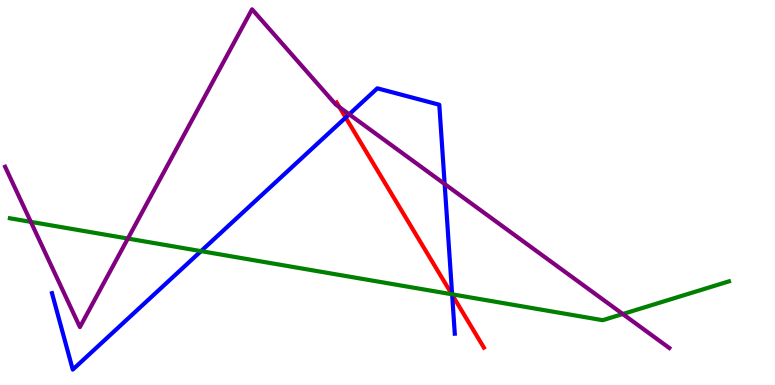[{'lines': ['blue', 'red'], 'intersections': [{'x': 4.46, 'y': 6.95}, {'x': 5.83, 'y': 2.34}]}, {'lines': ['green', 'red'], 'intersections': [{'x': 5.83, 'y': 2.36}]}, {'lines': ['purple', 'red'], 'intersections': [{'x': 4.38, 'y': 7.22}]}, {'lines': ['blue', 'green'], 'intersections': [{'x': 2.59, 'y': 3.48}, {'x': 5.83, 'y': 2.36}]}, {'lines': ['blue', 'purple'], 'intersections': [{'x': 4.51, 'y': 7.03}, {'x': 5.74, 'y': 5.22}]}, {'lines': ['green', 'purple'], 'intersections': [{'x': 0.398, 'y': 4.24}, {'x': 1.65, 'y': 3.8}, {'x': 8.04, 'y': 1.84}]}]